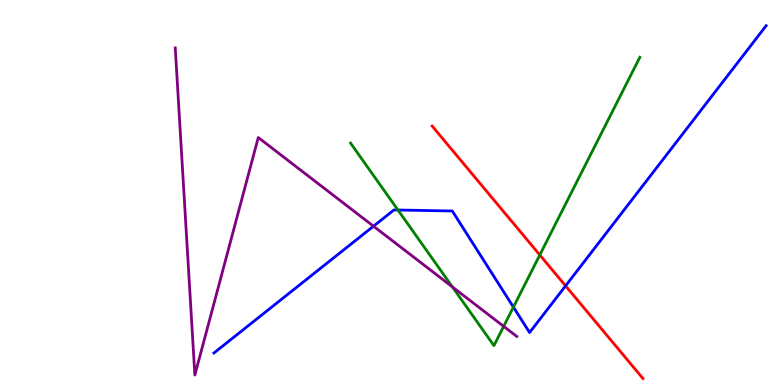[{'lines': ['blue', 'red'], 'intersections': [{'x': 7.3, 'y': 2.58}]}, {'lines': ['green', 'red'], 'intersections': [{'x': 6.97, 'y': 3.38}]}, {'lines': ['purple', 'red'], 'intersections': []}, {'lines': ['blue', 'green'], 'intersections': [{'x': 5.13, 'y': 4.55}, {'x': 6.62, 'y': 2.02}]}, {'lines': ['blue', 'purple'], 'intersections': [{'x': 4.82, 'y': 4.12}]}, {'lines': ['green', 'purple'], 'intersections': [{'x': 5.84, 'y': 2.55}, {'x': 6.5, 'y': 1.52}]}]